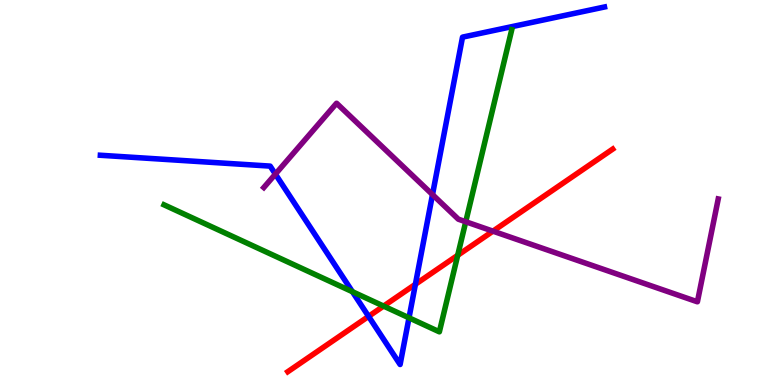[{'lines': ['blue', 'red'], 'intersections': [{'x': 4.76, 'y': 1.78}, {'x': 5.36, 'y': 2.62}]}, {'lines': ['green', 'red'], 'intersections': [{'x': 4.95, 'y': 2.05}, {'x': 5.91, 'y': 3.37}]}, {'lines': ['purple', 'red'], 'intersections': [{'x': 6.36, 'y': 4.0}]}, {'lines': ['blue', 'green'], 'intersections': [{'x': 4.55, 'y': 2.42}, {'x': 5.28, 'y': 1.75}]}, {'lines': ['blue', 'purple'], 'intersections': [{'x': 3.55, 'y': 5.48}, {'x': 5.58, 'y': 4.95}]}, {'lines': ['green', 'purple'], 'intersections': [{'x': 6.01, 'y': 4.24}]}]